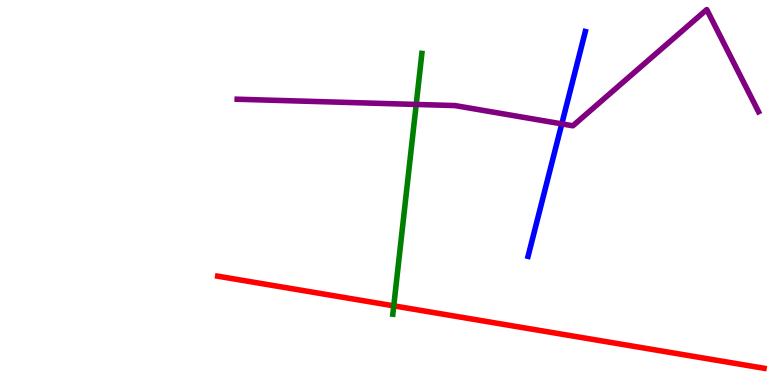[{'lines': ['blue', 'red'], 'intersections': []}, {'lines': ['green', 'red'], 'intersections': [{'x': 5.08, 'y': 2.06}]}, {'lines': ['purple', 'red'], 'intersections': []}, {'lines': ['blue', 'green'], 'intersections': []}, {'lines': ['blue', 'purple'], 'intersections': [{'x': 7.25, 'y': 6.78}]}, {'lines': ['green', 'purple'], 'intersections': [{'x': 5.37, 'y': 7.29}]}]